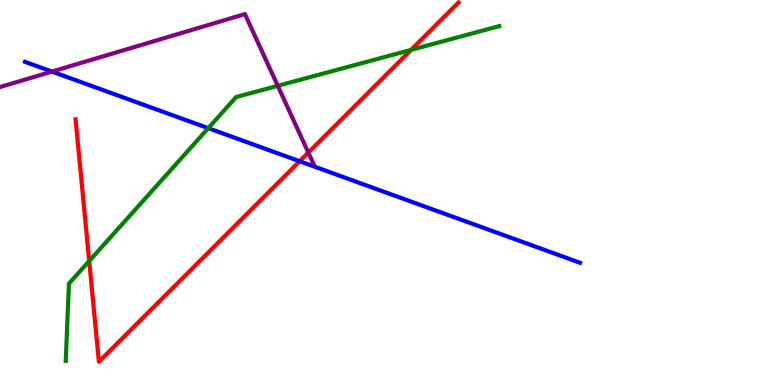[{'lines': ['blue', 'red'], 'intersections': [{'x': 3.87, 'y': 5.81}]}, {'lines': ['green', 'red'], 'intersections': [{'x': 1.15, 'y': 3.22}, {'x': 5.3, 'y': 8.7}]}, {'lines': ['purple', 'red'], 'intersections': [{'x': 3.98, 'y': 6.04}]}, {'lines': ['blue', 'green'], 'intersections': [{'x': 2.69, 'y': 6.67}]}, {'lines': ['blue', 'purple'], 'intersections': [{'x': 0.67, 'y': 8.14}]}, {'lines': ['green', 'purple'], 'intersections': [{'x': 3.58, 'y': 7.77}]}]